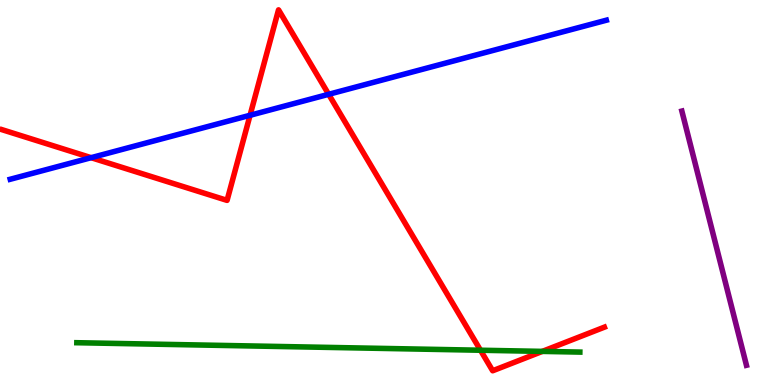[{'lines': ['blue', 'red'], 'intersections': [{'x': 1.18, 'y': 5.9}, {'x': 3.23, 'y': 7.01}, {'x': 4.24, 'y': 7.55}]}, {'lines': ['green', 'red'], 'intersections': [{'x': 6.2, 'y': 0.903}, {'x': 7.0, 'y': 0.873}]}, {'lines': ['purple', 'red'], 'intersections': []}, {'lines': ['blue', 'green'], 'intersections': []}, {'lines': ['blue', 'purple'], 'intersections': []}, {'lines': ['green', 'purple'], 'intersections': []}]